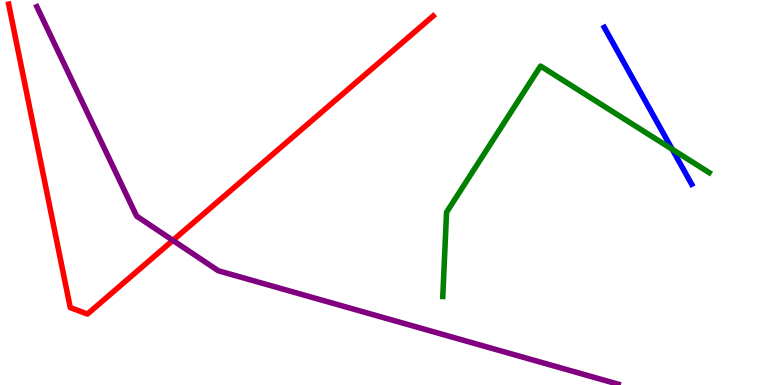[{'lines': ['blue', 'red'], 'intersections': []}, {'lines': ['green', 'red'], 'intersections': []}, {'lines': ['purple', 'red'], 'intersections': [{'x': 2.23, 'y': 3.76}]}, {'lines': ['blue', 'green'], 'intersections': [{'x': 8.67, 'y': 6.12}]}, {'lines': ['blue', 'purple'], 'intersections': []}, {'lines': ['green', 'purple'], 'intersections': []}]